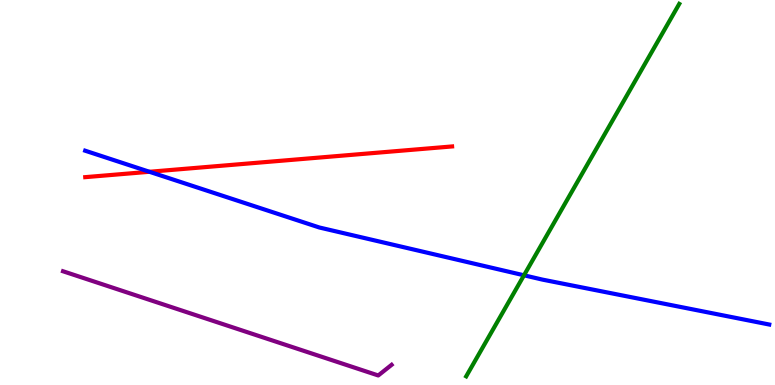[{'lines': ['blue', 'red'], 'intersections': [{'x': 1.93, 'y': 5.54}]}, {'lines': ['green', 'red'], 'intersections': []}, {'lines': ['purple', 'red'], 'intersections': []}, {'lines': ['blue', 'green'], 'intersections': [{'x': 6.76, 'y': 2.85}]}, {'lines': ['blue', 'purple'], 'intersections': []}, {'lines': ['green', 'purple'], 'intersections': []}]